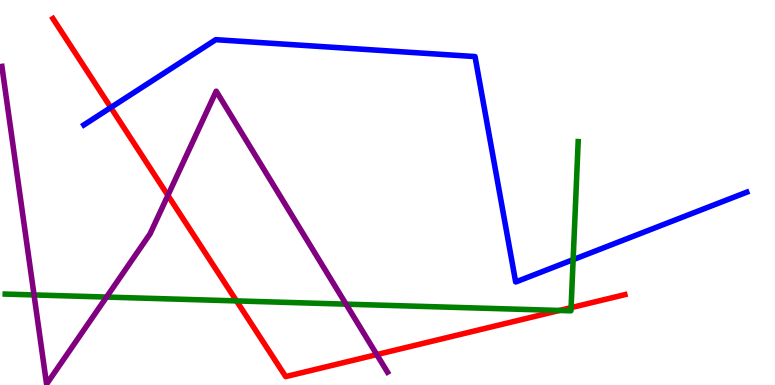[{'lines': ['blue', 'red'], 'intersections': [{'x': 1.43, 'y': 7.21}]}, {'lines': ['green', 'red'], 'intersections': [{'x': 3.05, 'y': 2.18}, {'x': 7.22, 'y': 1.94}, {'x': 7.37, 'y': 2.01}]}, {'lines': ['purple', 'red'], 'intersections': [{'x': 2.17, 'y': 4.92}, {'x': 4.86, 'y': 0.79}]}, {'lines': ['blue', 'green'], 'intersections': [{'x': 7.4, 'y': 3.26}]}, {'lines': ['blue', 'purple'], 'intersections': []}, {'lines': ['green', 'purple'], 'intersections': [{'x': 0.439, 'y': 2.34}, {'x': 1.37, 'y': 2.28}, {'x': 4.47, 'y': 2.1}]}]